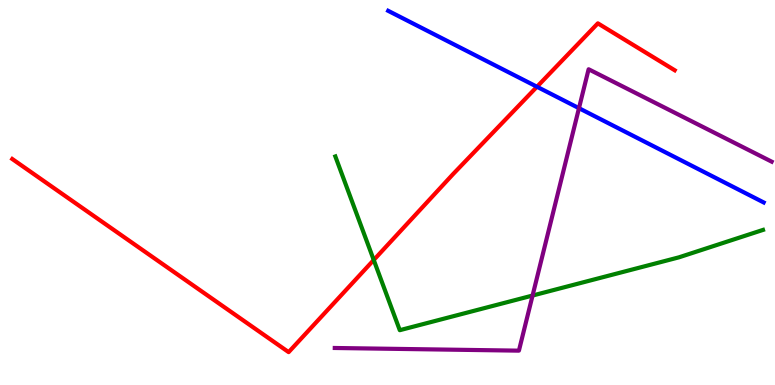[{'lines': ['blue', 'red'], 'intersections': [{'x': 6.93, 'y': 7.75}]}, {'lines': ['green', 'red'], 'intersections': [{'x': 4.82, 'y': 3.25}]}, {'lines': ['purple', 'red'], 'intersections': []}, {'lines': ['blue', 'green'], 'intersections': []}, {'lines': ['blue', 'purple'], 'intersections': [{'x': 7.47, 'y': 7.19}]}, {'lines': ['green', 'purple'], 'intersections': [{'x': 6.87, 'y': 2.32}]}]